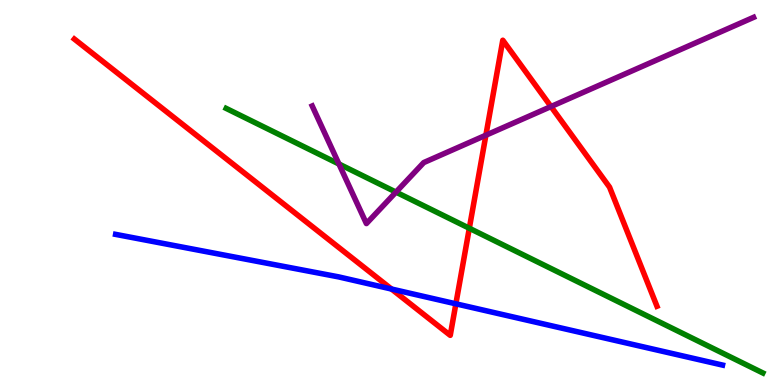[{'lines': ['blue', 'red'], 'intersections': [{'x': 5.05, 'y': 2.49}, {'x': 5.88, 'y': 2.11}]}, {'lines': ['green', 'red'], 'intersections': [{'x': 6.06, 'y': 4.07}]}, {'lines': ['purple', 'red'], 'intersections': [{'x': 6.27, 'y': 6.49}, {'x': 7.11, 'y': 7.23}]}, {'lines': ['blue', 'green'], 'intersections': []}, {'lines': ['blue', 'purple'], 'intersections': []}, {'lines': ['green', 'purple'], 'intersections': [{'x': 4.37, 'y': 5.74}, {'x': 5.11, 'y': 5.01}]}]